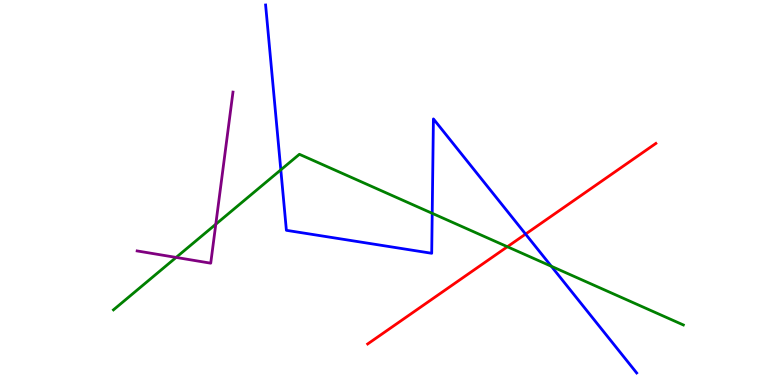[{'lines': ['blue', 'red'], 'intersections': [{'x': 6.78, 'y': 3.92}]}, {'lines': ['green', 'red'], 'intersections': [{'x': 6.55, 'y': 3.59}]}, {'lines': ['purple', 'red'], 'intersections': []}, {'lines': ['blue', 'green'], 'intersections': [{'x': 3.62, 'y': 5.59}, {'x': 5.58, 'y': 4.46}, {'x': 7.11, 'y': 3.08}]}, {'lines': ['blue', 'purple'], 'intersections': []}, {'lines': ['green', 'purple'], 'intersections': [{'x': 2.27, 'y': 3.31}, {'x': 2.78, 'y': 4.18}]}]